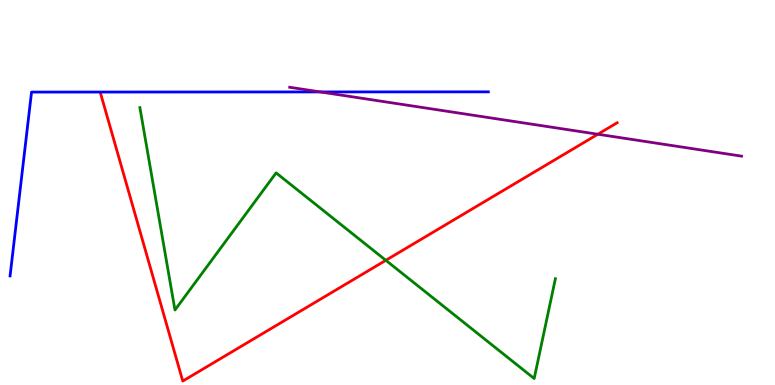[{'lines': ['blue', 'red'], 'intersections': []}, {'lines': ['green', 'red'], 'intersections': [{'x': 4.98, 'y': 3.24}]}, {'lines': ['purple', 'red'], 'intersections': [{'x': 7.71, 'y': 6.51}]}, {'lines': ['blue', 'green'], 'intersections': []}, {'lines': ['blue', 'purple'], 'intersections': [{'x': 4.13, 'y': 7.61}]}, {'lines': ['green', 'purple'], 'intersections': []}]